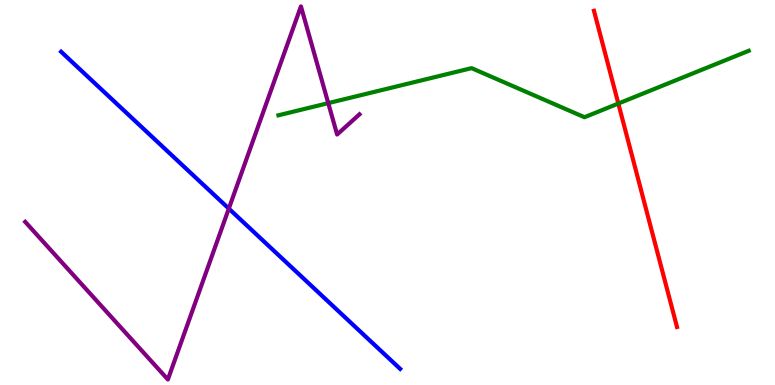[{'lines': ['blue', 'red'], 'intersections': []}, {'lines': ['green', 'red'], 'intersections': [{'x': 7.98, 'y': 7.31}]}, {'lines': ['purple', 'red'], 'intersections': []}, {'lines': ['blue', 'green'], 'intersections': []}, {'lines': ['blue', 'purple'], 'intersections': [{'x': 2.95, 'y': 4.58}]}, {'lines': ['green', 'purple'], 'intersections': [{'x': 4.24, 'y': 7.32}]}]